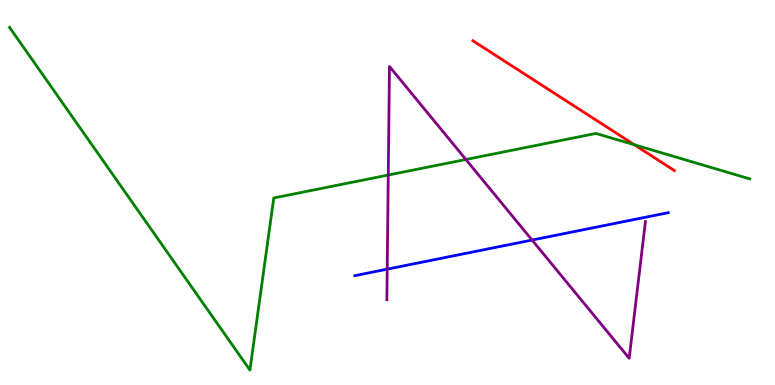[{'lines': ['blue', 'red'], 'intersections': []}, {'lines': ['green', 'red'], 'intersections': [{'x': 8.19, 'y': 6.24}]}, {'lines': ['purple', 'red'], 'intersections': []}, {'lines': ['blue', 'green'], 'intersections': []}, {'lines': ['blue', 'purple'], 'intersections': [{'x': 5.0, 'y': 3.01}, {'x': 6.87, 'y': 3.76}]}, {'lines': ['green', 'purple'], 'intersections': [{'x': 5.01, 'y': 5.45}, {'x': 6.01, 'y': 5.86}]}]